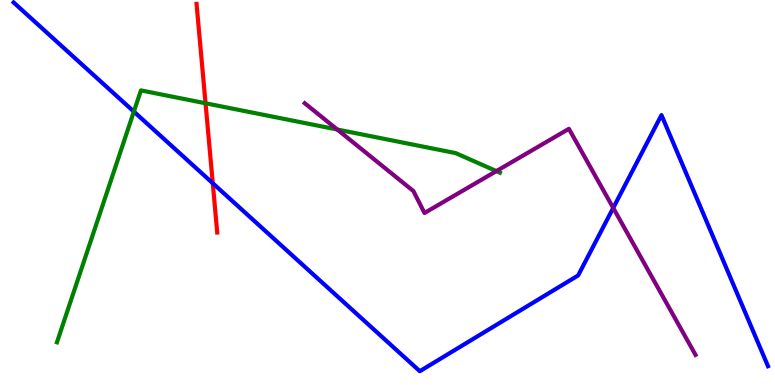[{'lines': ['blue', 'red'], 'intersections': [{'x': 2.75, 'y': 5.24}]}, {'lines': ['green', 'red'], 'intersections': [{'x': 2.65, 'y': 7.32}]}, {'lines': ['purple', 'red'], 'intersections': []}, {'lines': ['blue', 'green'], 'intersections': [{'x': 1.73, 'y': 7.1}]}, {'lines': ['blue', 'purple'], 'intersections': [{'x': 7.91, 'y': 4.6}]}, {'lines': ['green', 'purple'], 'intersections': [{'x': 4.35, 'y': 6.64}, {'x': 6.41, 'y': 5.56}]}]